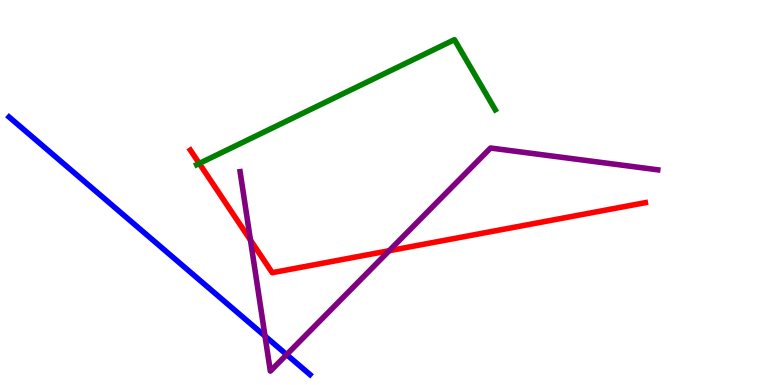[{'lines': ['blue', 'red'], 'intersections': []}, {'lines': ['green', 'red'], 'intersections': [{'x': 2.57, 'y': 5.75}]}, {'lines': ['purple', 'red'], 'intersections': [{'x': 3.23, 'y': 3.76}, {'x': 5.02, 'y': 3.49}]}, {'lines': ['blue', 'green'], 'intersections': []}, {'lines': ['blue', 'purple'], 'intersections': [{'x': 3.42, 'y': 1.27}, {'x': 3.7, 'y': 0.79}]}, {'lines': ['green', 'purple'], 'intersections': []}]